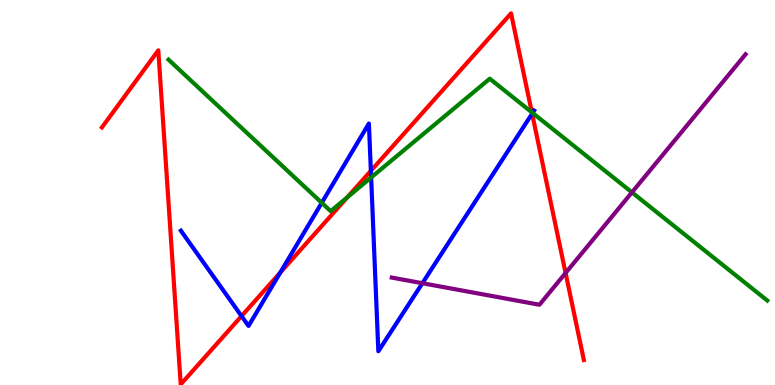[{'lines': ['blue', 'red'], 'intersections': [{'x': 3.12, 'y': 1.79}, {'x': 3.62, 'y': 2.92}, {'x': 4.79, 'y': 5.56}, {'x': 6.87, 'y': 7.05}]}, {'lines': ['green', 'red'], 'intersections': [{'x': 4.48, 'y': 4.87}, {'x': 6.86, 'y': 7.08}]}, {'lines': ['purple', 'red'], 'intersections': [{'x': 7.3, 'y': 2.91}]}, {'lines': ['blue', 'green'], 'intersections': [{'x': 4.15, 'y': 4.73}, {'x': 4.79, 'y': 5.39}, {'x': 6.87, 'y': 7.07}]}, {'lines': ['blue', 'purple'], 'intersections': [{'x': 5.45, 'y': 2.64}]}, {'lines': ['green', 'purple'], 'intersections': [{'x': 8.15, 'y': 5.0}]}]